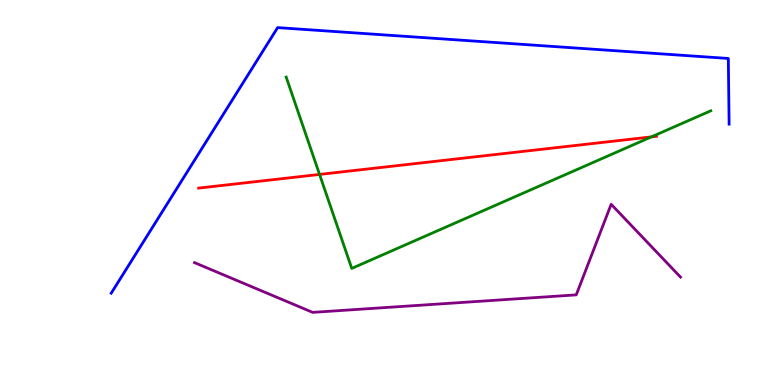[{'lines': ['blue', 'red'], 'intersections': []}, {'lines': ['green', 'red'], 'intersections': [{'x': 4.12, 'y': 5.47}, {'x': 8.4, 'y': 6.44}]}, {'lines': ['purple', 'red'], 'intersections': []}, {'lines': ['blue', 'green'], 'intersections': []}, {'lines': ['blue', 'purple'], 'intersections': []}, {'lines': ['green', 'purple'], 'intersections': []}]